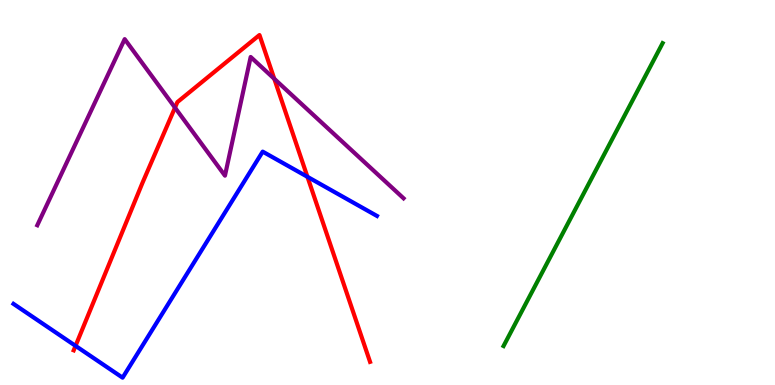[{'lines': ['blue', 'red'], 'intersections': [{'x': 0.975, 'y': 1.02}, {'x': 3.97, 'y': 5.41}]}, {'lines': ['green', 'red'], 'intersections': []}, {'lines': ['purple', 'red'], 'intersections': [{'x': 2.26, 'y': 7.2}, {'x': 3.54, 'y': 7.95}]}, {'lines': ['blue', 'green'], 'intersections': []}, {'lines': ['blue', 'purple'], 'intersections': []}, {'lines': ['green', 'purple'], 'intersections': []}]